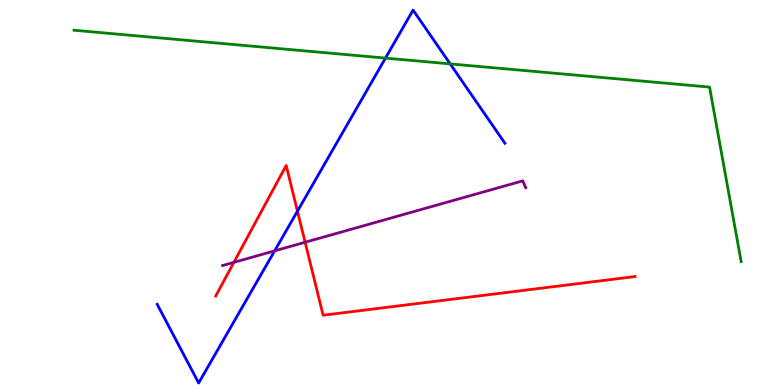[{'lines': ['blue', 'red'], 'intersections': [{'x': 3.84, 'y': 4.52}]}, {'lines': ['green', 'red'], 'intersections': []}, {'lines': ['purple', 'red'], 'intersections': [{'x': 3.02, 'y': 3.19}, {'x': 3.94, 'y': 3.71}]}, {'lines': ['blue', 'green'], 'intersections': [{'x': 4.97, 'y': 8.49}, {'x': 5.81, 'y': 8.34}]}, {'lines': ['blue', 'purple'], 'intersections': [{'x': 3.54, 'y': 3.48}]}, {'lines': ['green', 'purple'], 'intersections': []}]